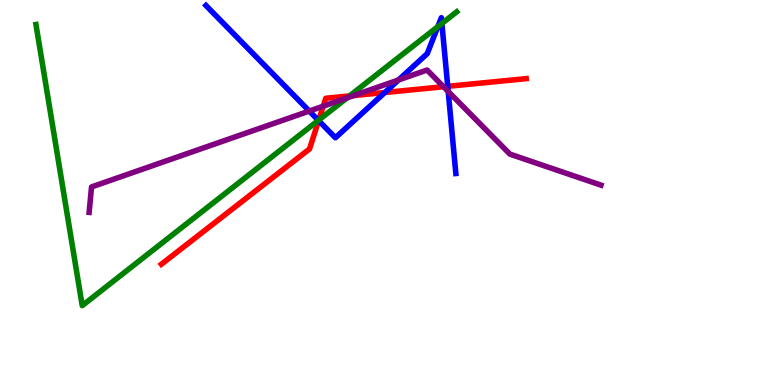[{'lines': ['blue', 'red'], 'intersections': [{'x': 4.11, 'y': 6.87}, {'x': 4.97, 'y': 7.6}, {'x': 5.78, 'y': 7.76}]}, {'lines': ['green', 'red'], 'intersections': [{'x': 4.11, 'y': 6.88}, {'x': 4.51, 'y': 7.51}]}, {'lines': ['purple', 'red'], 'intersections': [{'x': 4.17, 'y': 7.24}, {'x': 4.57, 'y': 7.52}, {'x': 5.72, 'y': 7.75}]}, {'lines': ['blue', 'green'], 'intersections': [{'x': 4.11, 'y': 6.87}, {'x': 5.65, 'y': 9.31}, {'x': 5.7, 'y': 9.39}]}, {'lines': ['blue', 'purple'], 'intersections': [{'x': 3.99, 'y': 7.12}, {'x': 5.14, 'y': 7.92}, {'x': 5.78, 'y': 7.62}]}, {'lines': ['green', 'purple'], 'intersections': [{'x': 4.48, 'y': 7.46}]}]